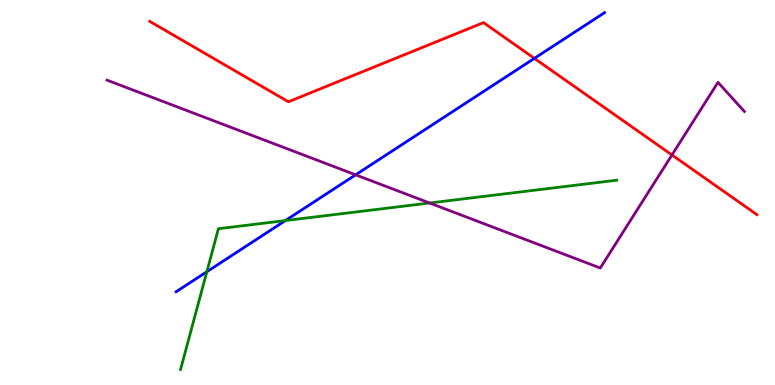[{'lines': ['blue', 'red'], 'intersections': [{'x': 6.9, 'y': 8.48}]}, {'lines': ['green', 'red'], 'intersections': []}, {'lines': ['purple', 'red'], 'intersections': [{'x': 8.67, 'y': 5.97}]}, {'lines': ['blue', 'green'], 'intersections': [{'x': 2.67, 'y': 2.94}, {'x': 3.68, 'y': 4.27}]}, {'lines': ['blue', 'purple'], 'intersections': [{'x': 4.59, 'y': 5.46}]}, {'lines': ['green', 'purple'], 'intersections': [{'x': 5.54, 'y': 4.73}]}]